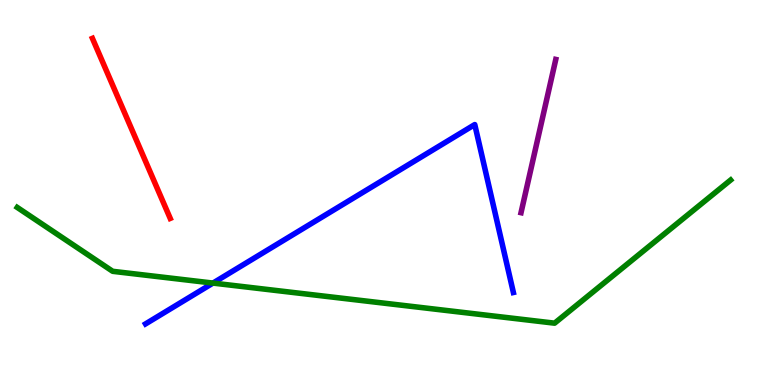[{'lines': ['blue', 'red'], 'intersections': []}, {'lines': ['green', 'red'], 'intersections': []}, {'lines': ['purple', 'red'], 'intersections': []}, {'lines': ['blue', 'green'], 'intersections': [{'x': 2.75, 'y': 2.65}]}, {'lines': ['blue', 'purple'], 'intersections': []}, {'lines': ['green', 'purple'], 'intersections': []}]